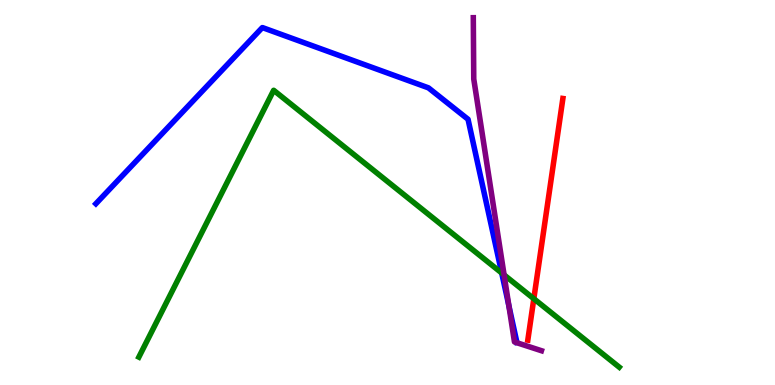[{'lines': ['blue', 'red'], 'intersections': []}, {'lines': ['green', 'red'], 'intersections': [{'x': 6.89, 'y': 2.24}]}, {'lines': ['purple', 'red'], 'intersections': []}, {'lines': ['blue', 'green'], 'intersections': [{'x': 6.47, 'y': 2.91}]}, {'lines': ['blue', 'purple'], 'intersections': [{'x': 6.57, 'y': 2.06}]}, {'lines': ['green', 'purple'], 'intersections': [{'x': 6.5, 'y': 2.86}]}]